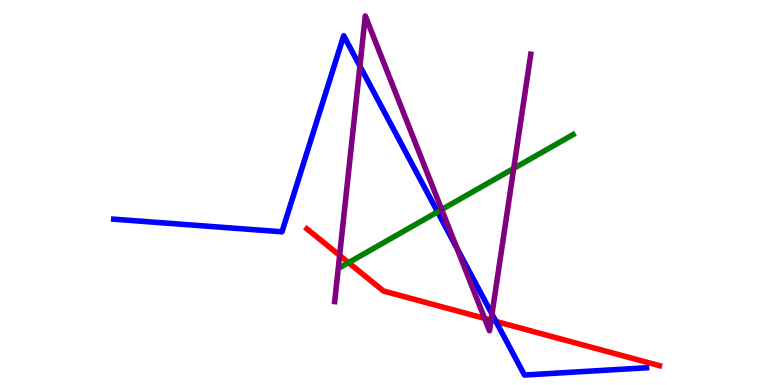[{'lines': ['blue', 'red'], 'intersections': [{'x': 6.4, 'y': 1.65}]}, {'lines': ['green', 'red'], 'intersections': [{'x': 4.5, 'y': 3.18}]}, {'lines': ['purple', 'red'], 'intersections': [{'x': 4.38, 'y': 3.37}, {'x': 6.25, 'y': 1.73}, {'x': 6.34, 'y': 1.68}]}, {'lines': ['blue', 'green'], 'intersections': [{'x': 5.65, 'y': 4.5}]}, {'lines': ['blue', 'purple'], 'intersections': [{'x': 4.64, 'y': 8.28}, {'x': 5.9, 'y': 3.55}, {'x': 6.35, 'y': 1.84}]}, {'lines': ['green', 'purple'], 'intersections': [{'x': 5.7, 'y': 4.56}, {'x': 6.63, 'y': 5.63}]}]